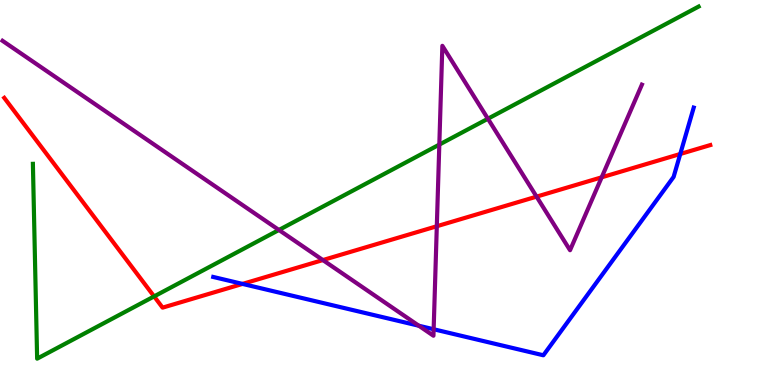[{'lines': ['blue', 'red'], 'intersections': [{'x': 3.13, 'y': 2.63}, {'x': 8.78, 'y': 6.0}]}, {'lines': ['green', 'red'], 'intersections': [{'x': 1.99, 'y': 2.3}]}, {'lines': ['purple', 'red'], 'intersections': [{'x': 4.17, 'y': 3.25}, {'x': 5.64, 'y': 4.12}, {'x': 6.92, 'y': 4.89}, {'x': 7.76, 'y': 5.39}]}, {'lines': ['blue', 'green'], 'intersections': []}, {'lines': ['blue', 'purple'], 'intersections': [{'x': 5.4, 'y': 1.54}, {'x': 5.6, 'y': 1.45}]}, {'lines': ['green', 'purple'], 'intersections': [{'x': 3.6, 'y': 4.03}, {'x': 5.67, 'y': 6.24}, {'x': 6.3, 'y': 6.92}]}]